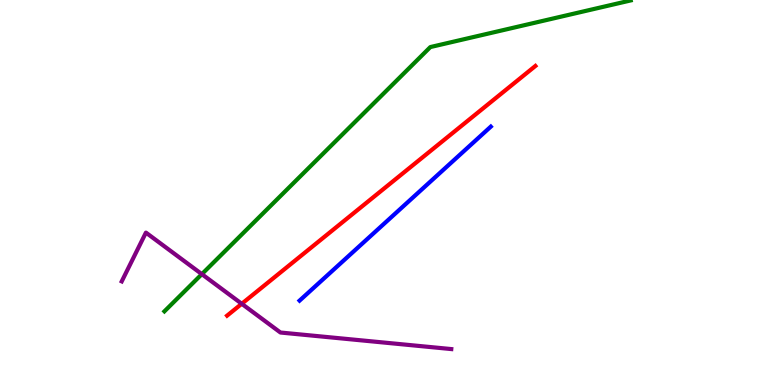[{'lines': ['blue', 'red'], 'intersections': []}, {'lines': ['green', 'red'], 'intersections': []}, {'lines': ['purple', 'red'], 'intersections': [{'x': 3.12, 'y': 2.11}]}, {'lines': ['blue', 'green'], 'intersections': []}, {'lines': ['blue', 'purple'], 'intersections': []}, {'lines': ['green', 'purple'], 'intersections': [{'x': 2.6, 'y': 2.88}]}]